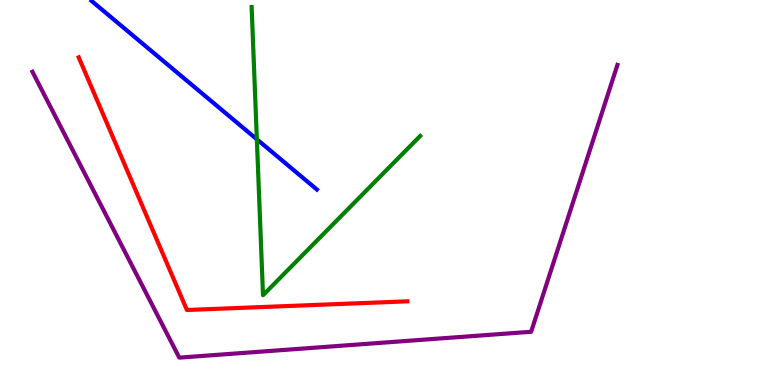[{'lines': ['blue', 'red'], 'intersections': []}, {'lines': ['green', 'red'], 'intersections': []}, {'lines': ['purple', 'red'], 'intersections': []}, {'lines': ['blue', 'green'], 'intersections': [{'x': 3.31, 'y': 6.38}]}, {'lines': ['blue', 'purple'], 'intersections': []}, {'lines': ['green', 'purple'], 'intersections': []}]